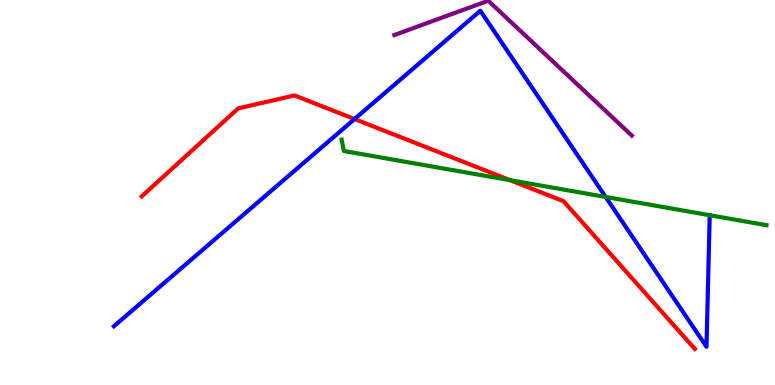[{'lines': ['blue', 'red'], 'intersections': [{'x': 4.57, 'y': 6.91}]}, {'lines': ['green', 'red'], 'intersections': [{'x': 6.58, 'y': 5.32}]}, {'lines': ['purple', 'red'], 'intersections': []}, {'lines': ['blue', 'green'], 'intersections': [{'x': 7.81, 'y': 4.88}]}, {'lines': ['blue', 'purple'], 'intersections': []}, {'lines': ['green', 'purple'], 'intersections': []}]